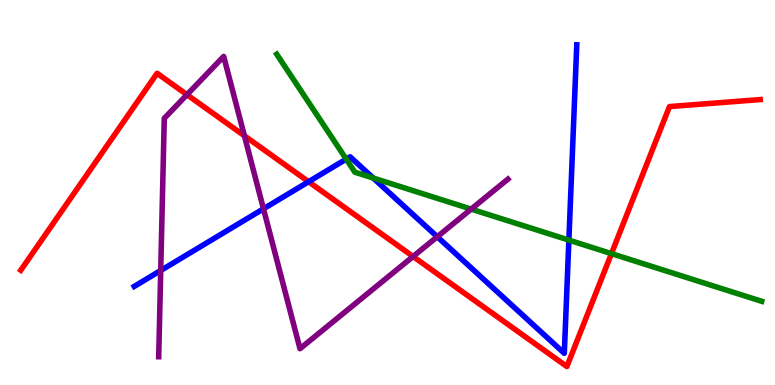[{'lines': ['blue', 'red'], 'intersections': [{'x': 3.98, 'y': 5.28}]}, {'lines': ['green', 'red'], 'intersections': [{'x': 7.89, 'y': 3.41}]}, {'lines': ['purple', 'red'], 'intersections': [{'x': 2.41, 'y': 7.54}, {'x': 3.15, 'y': 6.47}, {'x': 5.33, 'y': 3.34}]}, {'lines': ['blue', 'green'], 'intersections': [{'x': 4.47, 'y': 5.87}, {'x': 4.82, 'y': 5.38}, {'x': 7.34, 'y': 3.76}]}, {'lines': ['blue', 'purple'], 'intersections': [{'x': 2.07, 'y': 2.97}, {'x': 3.4, 'y': 4.58}, {'x': 5.64, 'y': 3.85}]}, {'lines': ['green', 'purple'], 'intersections': [{'x': 6.08, 'y': 4.57}]}]